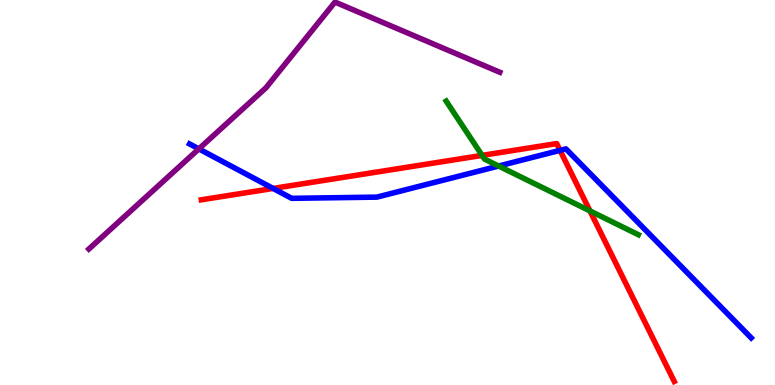[{'lines': ['blue', 'red'], 'intersections': [{'x': 3.52, 'y': 5.11}, {'x': 7.23, 'y': 6.09}]}, {'lines': ['green', 'red'], 'intersections': [{'x': 6.22, 'y': 5.96}, {'x': 7.61, 'y': 4.52}]}, {'lines': ['purple', 'red'], 'intersections': []}, {'lines': ['blue', 'green'], 'intersections': [{'x': 6.43, 'y': 5.69}]}, {'lines': ['blue', 'purple'], 'intersections': [{'x': 2.57, 'y': 6.13}]}, {'lines': ['green', 'purple'], 'intersections': []}]